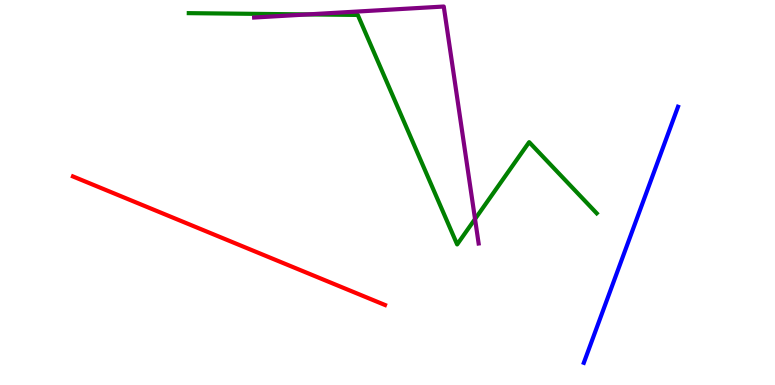[{'lines': ['blue', 'red'], 'intersections': []}, {'lines': ['green', 'red'], 'intersections': []}, {'lines': ['purple', 'red'], 'intersections': []}, {'lines': ['blue', 'green'], 'intersections': []}, {'lines': ['blue', 'purple'], 'intersections': []}, {'lines': ['green', 'purple'], 'intersections': [{'x': 3.97, 'y': 9.63}, {'x': 6.13, 'y': 4.31}]}]